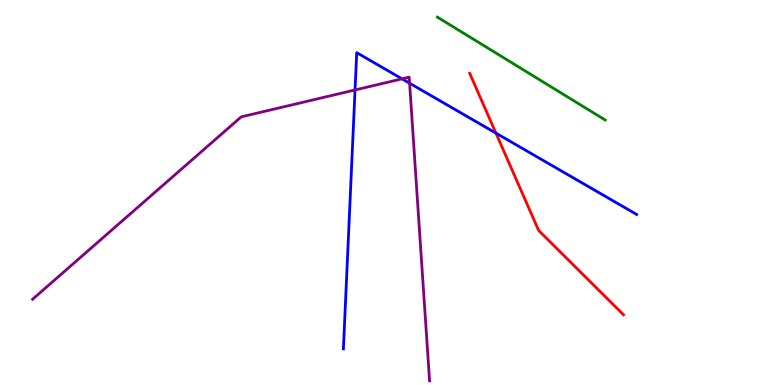[{'lines': ['blue', 'red'], 'intersections': [{'x': 6.4, 'y': 6.54}]}, {'lines': ['green', 'red'], 'intersections': []}, {'lines': ['purple', 'red'], 'intersections': []}, {'lines': ['blue', 'green'], 'intersections': []}, {'lines': ['blue', 'purple'], 'intersections': [{'x': 4.58, 'y': 7.66}, {'x': 5.19, 'y': 7.95}, {'x': 5.29, 'y': 7.84}]}, {'lines': ['green', 'purple'], 'intersections': []}]